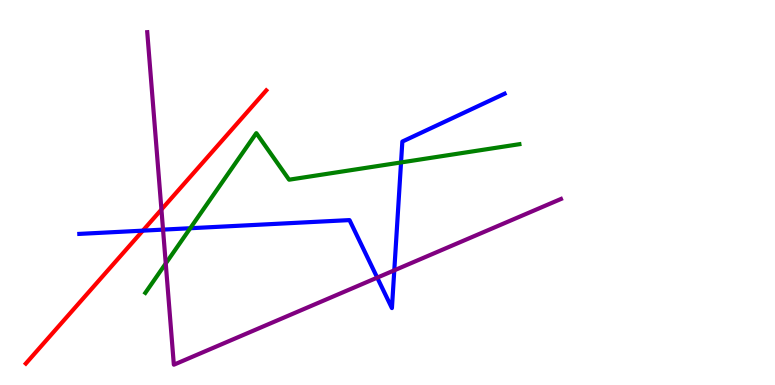[{'lines': ['blue', 'red'], 'intersections': [{'x': 1.84, 'y': 4.01}]}, {'lines': ['green', 'red'], 'intersections': []}, {'lines': ['purple', 'red'], 'intersections': [{'x': 2.08, 'y': 4.56}]}, {'lines': ['blue', 'green'], 'intersections': [{'x': 2.45, 'y': 4.07}, {'x': 5.17, 'y': 5.78}]}, {'lines': ['blue', 'purple'], 'intersections': [{'x': 2.1, 'y': 4.04}, {'x': 4.87, 'y': 2.79}, {'x': 5.09, 'y': 2.98}]}, {'lines': ['green', 'purple'], 'intersections': [{'x': 2.14, 'y': 3.16}]}]